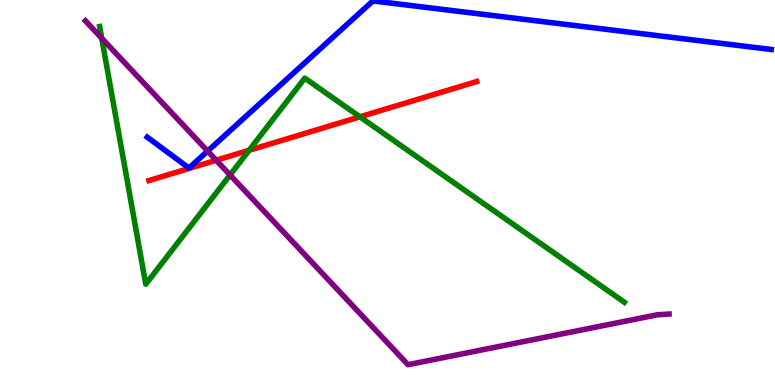[{'lines': ['blue', 'red'], 'intersections': []}, {'lines': ['green', 'red'], 'intersections': [{'x': 3.21, 'y': 6.1}, {'x': 4.64, 'y': 6.97}]}, {'lines': ['purple', 'red'], 'intersections': [{'x': 2.79, 'y': 5.84}]}, {'lines': ['blue', 'green'], 'intersections': []}, {'lines': ['blue', 'purple'], 'intersections': [{'x': 2.68, 'y': 6.08}]}, {'lines': ['green', 'purple'], 'intersections': [{'x': 1.31, 'y': 9.01}, {'x': 2.97, 'y': 5.45}]}]